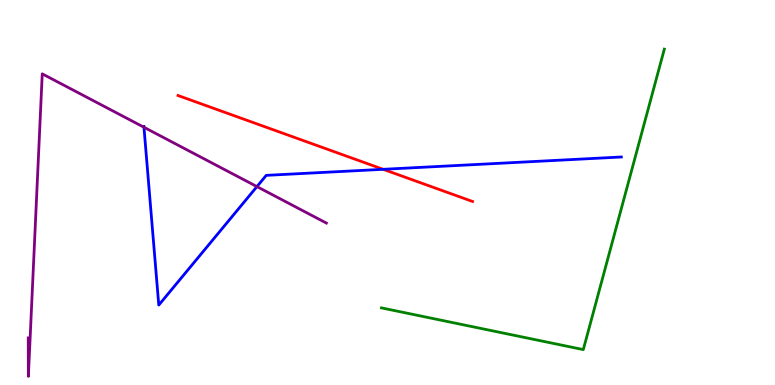[{'lines': ['blue', 'red'], 'intersections': [{'x': 4.94, 'y': 5.6}]}, {'lines': ['green', 'red'], 'intersections': []}, {'lines': ['purple', 'red'], 'intersections': []}, {'lines': ['blue', 'green'], 'intersections': []}, {'lines': ['blue', 'purple'], 'intersections': [{'x': 1.86, 'y': 6.69}, {'x': 3.32, 'y': 5.15}]}, {'lines': ['green', 'purple'], 'intersections': []}]